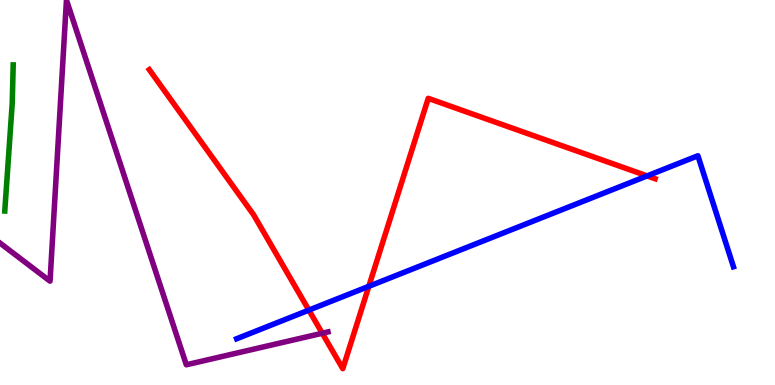[{'lines': ['blue', 'red'], 'intersections': [{'x': 3.99, 'y': 1.95}, {'x': 4.76, 'y': 2.56}, {'x': 8.35, 'y': 5.43}]}, {'lines': ['green', 'red'], 'intersections': []}, {'lines': ['purple', 'red'], 'intersections': [{'x': 4.16, 'y': 1.34}]}, {'lines': ['blue', 'green'], 'intersections': []}, {'lines': ['blue', 'purple'], 'intersections': []}, {'lines': ['green', 'purple'], 'intersections': []}]